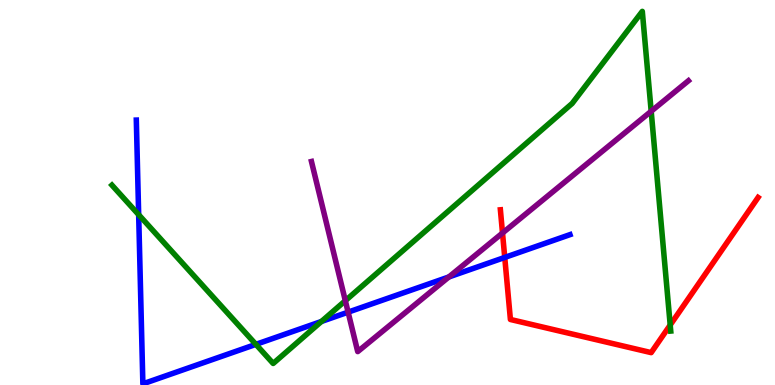[{'lines': ['blue', 'red'], 'intersections': [{'x': 6.51, 'y': 3.31}]}, {'lines': ['green', 'red'], 'intersections': [{'x': 8.65, 'y': 1.56}]}, {'lines': ['purple', 'red'], 'intersections': [{'x': 6.48, 'y': 3.95}]}, {'lines': ['blue', 'green'], 'intersections': [{'x': 1.79, 'y': 4.42}, {'x': 3.3, 'y': 1.06}, {'x': 4.15, 'y': 1.65}]}, {'lines': ['blue', 'purple'], 'intersections': [{'x': 4.49, 'y': 1.89}, {'x': 5.79, 'y': 2.81}]}, {'lines': ['green', 'purple'], 'intersections': [{'x': 4.46, 'y': 2.19}, {'x': 8.4, 'y': 7.11}]}]